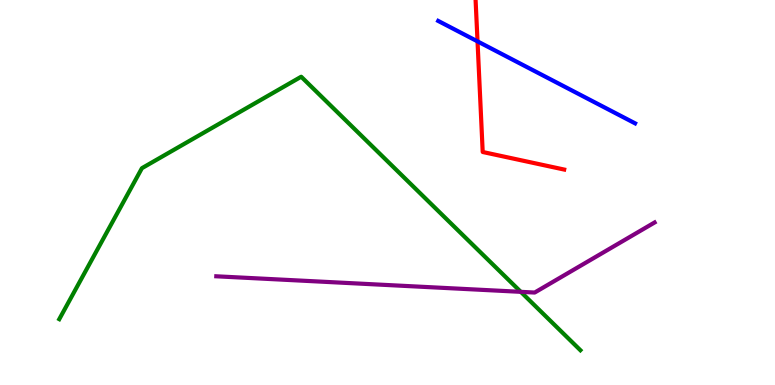[{'lines': ['blue', 'red'], 'intersections': [{'x': 6.16, 'y': 8.93}]}, {'lines': ['green', 'red'], 'intersections': []}, {'lines': ['purple', 'red'], 'intersections': []}, {'lines': ['blue', 'green'], 'intersections': []}, {'lines': ['blue', 'purple'], 'intersections': []}, {'lines': ['green', 'purple'], 'intersections': [{'x': 6.72, 'y': 2.42}]}]